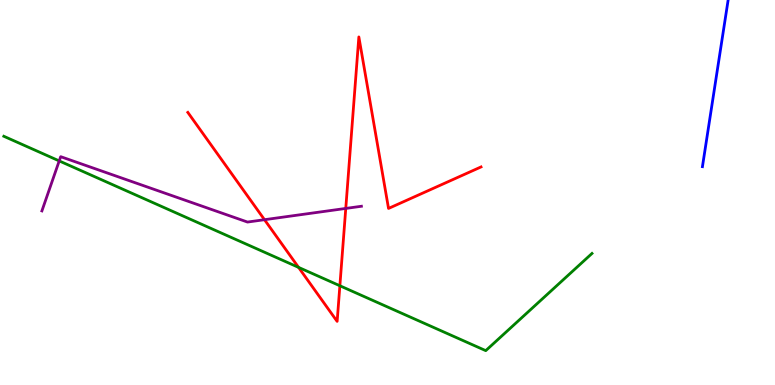[{'lines': ['blue', 'red'], 'intersections': []}, {'lines': ['green', 'red'], 'intersections': [{'x': 3.85, 'y': 3.06}, {'x': 4.39, 'y': 2.58}]}, {'lines': ['purple', 'red'], 'intersections': [{'x': 3.41, 'y': 4.29}, {'x': 4.46, 'y': 4.59}]}, {'lines': ['blue', 'green'], 'intersections': []}, {'lines': ['blue', 'purple'], 'intersections': []}, {'lines': ['green', 'purple'], 'intersections': [{'x': 0.764, 'y': 5.82}]}]